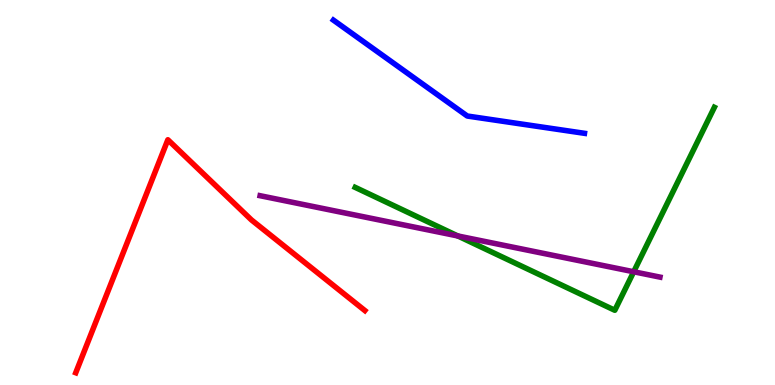[{'lines': ['blue', 'red'], 'intersections': []}, {'lines': ['green', 'red'], 'intersections': []}, {'lines': ['purple', 'red'], 'intersections': []}, {'lines': ['blue', 'green'], 'intersections': []}, {'lines': ['blue', 'purple'], 'intersections': []}, {'lines': ['green', 'purple'], 'intersections': [{'x': 5.91, 'y': 3.87}, {'x': 8.18, 'y': 2.94}]}]